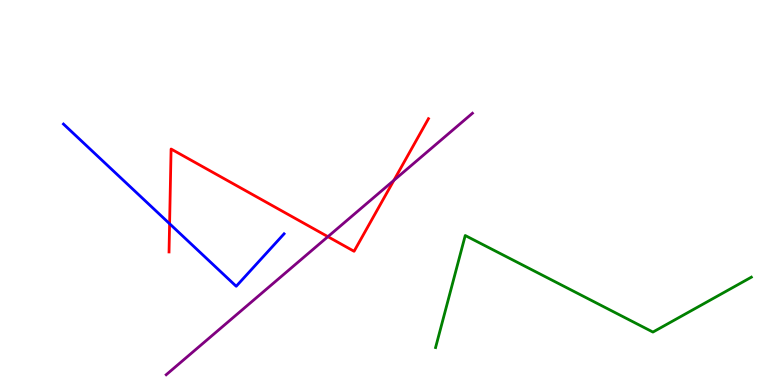[{'lines': ['blue', 'red'], 'intersections': [{'x': 2.19, 'y': 4.19}]}, {'lines': ['green', 'red'], 'intersections': []}, {'lines': ['purple', 'red'], 'intersections': [{'x': 4.23, 'y': 3.85}, {'x': 5.08, 'y': 5.32}]}, {'lines': ['blue', 'green'], 'intersections': []}, {'lines': ['blue', 'purple'], 'intersections': []}, {'lines': ['green', 'purple'], 'intersections': []}]